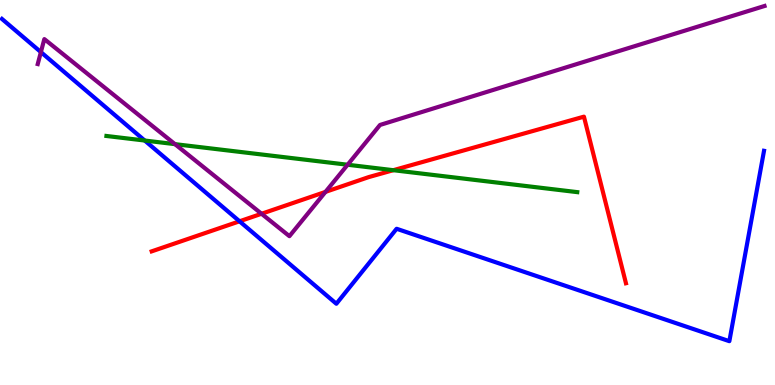[{'lines': ['blue', 'red'], 'intersections': [{'x': 3.09, 'y': 4.25}]}, {'lines': ['green', 'red'], 'intersections': [{'x': 5.07, 'y': 5.58}]}, {'lines': ['purple', 'red'], 'intersections': [{'x': 3.37, 'y': 4.45}, {'x': 4.2, 'y': 5.02}]}, {'lines': ['blue', 'green'], 'intersections': [{'x': 1.87, 'y': 6.35}]}, {'lines': ['blue', 'purple'], 'intersections': [{'x': 0.528, 'y': 8.65}]}, {'lines': ['green', 'purple'], 'intersections': [{'x': 2.26, 'y': 6.26}, {'x': 4.49, 'y': 5.72}]}]